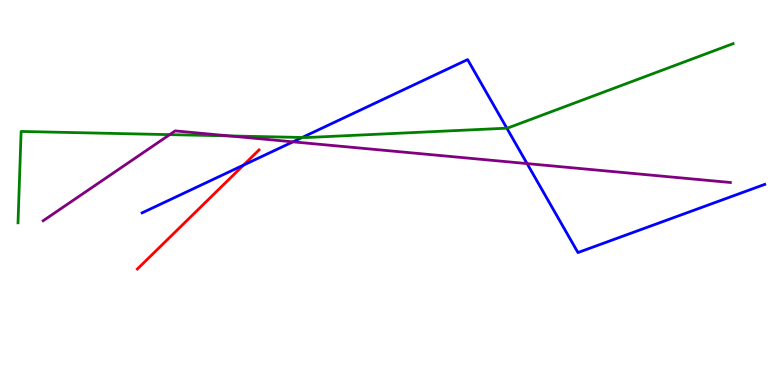[{'lines': ['blue', 'red'], 'intersections': [{'x': 3.14, 'y': 5.71}]}, {'lines': ['green', 'red'], 'intersections': []}, {'lines': ['purple', 'red'], 'intersections': []}, {'lines': ['blue', 'green'], 'intersections': [{'x': 3.9, 'y': 6.43}, {'x': 6.54, 'y': 6.67}]}, {'lines': ['blue', 'purple'], 'intersections': [{'x': 3.78, 'y': 6.32}, {'x': 6.8, 'y': 5.75}]}, {'lines': ['green', 'purple'], 'intersections': [{'x': 2.19, 'y': 6.5}, {'x': 2.96, 'y': 6.47}]}]